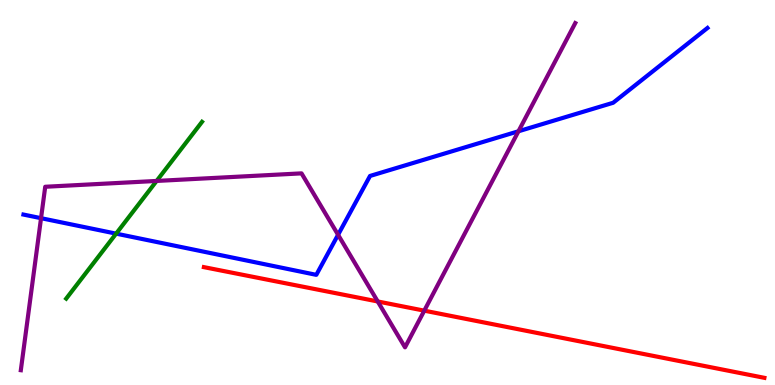[{'lines': ['blue', 'red'], 'intersections': []}, {'lines': ['green', 'red'], 'intersections': []}, {'lines': ['purple', 'red'], 'intersections': [{'x': 4.87, 'y': 2.17}, {'x': 5.47, 'y': 1.93}]}, {'lines': ['blue', 'green'], 'intersections': [{'x': 1.5, 'y': 3.93}]}, {'lines': ['blue', 'purple'], 'intersections': [{'x': 0.53, 'y': 4.33}, {'x': 4.36, 'y': 3.9}, {'x': 6.69, 'y': 6.59}]}, {'lines': ['green', 'purple'], 'intersections': [{'x': 2.02, 'y': 5.3}]}]